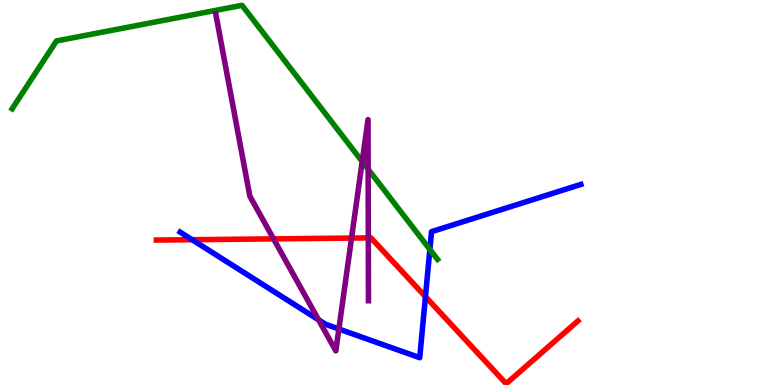[{'lines': ['blue', 'red'], 'intersections': [{'x': 2.48, 'y': 3.77}, {'x': 5.49, 'y': 2.3}]}, {'lines': ['green', 'red'], 'intersections': []}, {'lines': ['purple', 'red'], 'intersections': [{'x': 3.53, 'y': 3.8}, {'x': 4.54, 'y': 3.82}, {'x': 4.75, 'y': 3.82}]}, {'lines': ['blue', 'green'], 'intersections': [{'x': 5.55, 'y': 3.52}]}, {'lines': ['blue', 'purple'], 'intersections': [{'x': 4.11, 'y': 1.69}, {'x': 4.37, 'y': 1.45}]}, {'lines': ['green', 'purple'], 'intersections': [{'x': 4.67, 'y': 5.81}, {'x': 4.75, 'y': 5.6}]}]